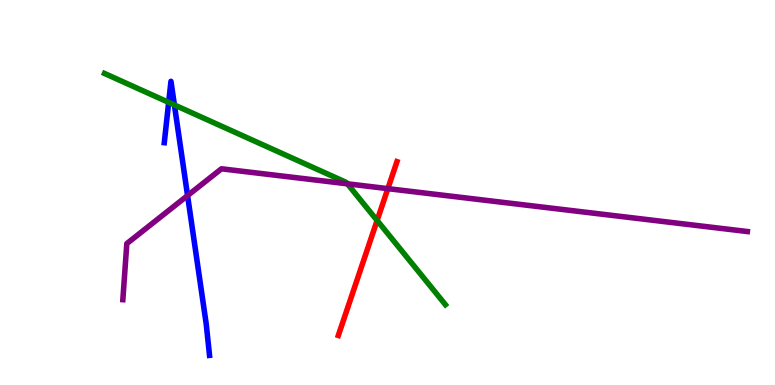[{'lines': ['blue', 'red'], 'intersections': []}, {'lines': ['green', 'red'], 'intersections': [{'x': 4.87, 'y': 4.27}]}, {'lines': ['purple', 'red'], 'intersections': [{'x': 5.0, 'y': 5.1}]}, {'lines': ['blue', 'green'], 'intersections': [{'x': 2.18, 'y': 7.34}, {'x': 2.25, 'y': 7.27}]}, {'lines': ['blue', 'purple'], 'intersections': [{'x': 2.42, 'y': 4.92}]}, {'lines': ['green', 'purple'], 'intersections': [{'x': 4.48, 'y': 5.23}]}]